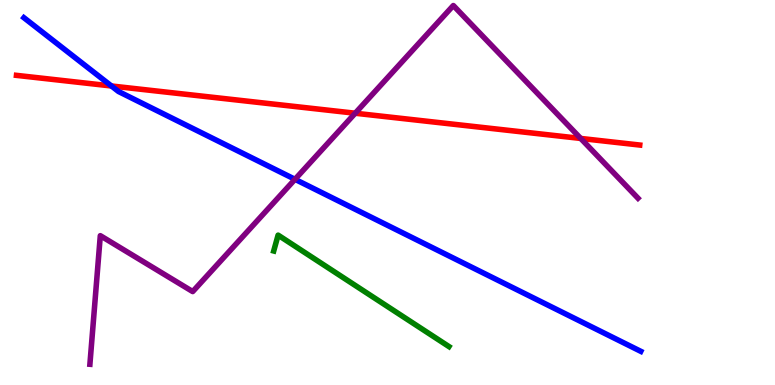[{'lines': ['blue', 'red'], 'intersections': [{'x': 1.44, 'y': 7.77}]}, {'lines': ['green', 'red'], 'intersections': []}, {'lines': ['purple', 'red'], 'intersections': [{'x': 4.58, 'y': 7.06}, {'x': 7.49, 'y': 6.4}]}, {'lines': ['blue', 'green'], 'intersections': []}, {'lines': ['blue', 'purple'], 'intersections': [{'x': 3.81, 'y': 5.34}]}, {'lines': ['green', 'purple'], 'intersections': []}]